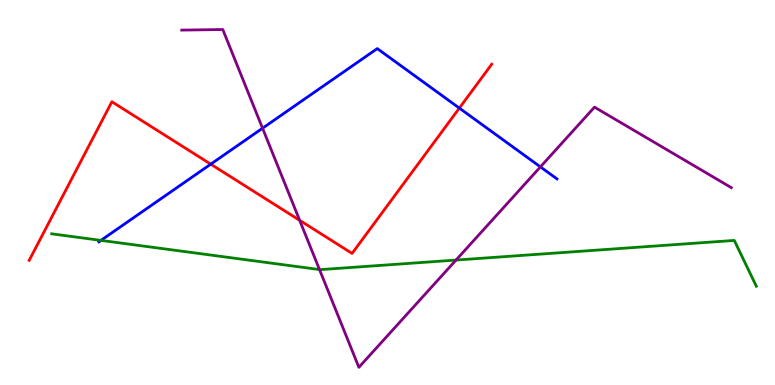[{'lines': ['blue', 'red'], 'intersections': [{'x': 2.72, 'y': 5.74}, {'x': 5.93, 'y': 7.19}]}, {'lines': ['green', 'red'], 'intersections': []}, {'lines': ['purple', 'red'], 'intersections': [{'x': 3.87, 'y': 4.28}]}, {'lines': ['blue', 'green'], 'intersections': [{'x': 1.3, 'y': 3.76}]}, {'lines': ['blue', 'purple'], 'intersections': [{'x': 3.39, 'y': 6.67}, {'x': 6.97, 'y': 5.67}]}, {'lines': ['green', 'purple'], 'intersections': [{'x': 4.12, 'y': 3.0}, {'x': 5.88, 'y': 3.25}]}]